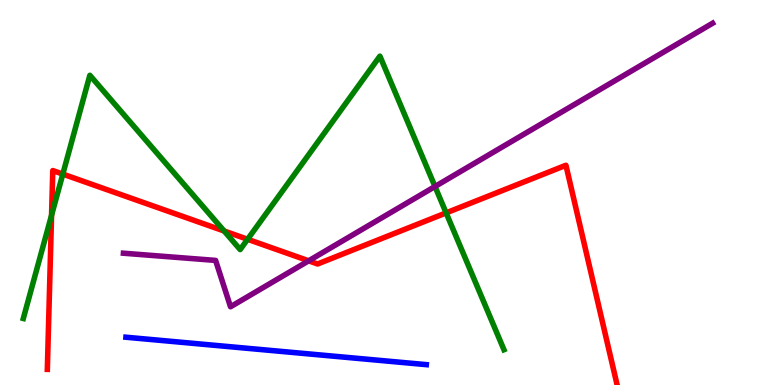[{'lines': ['blue', 'red'], 'intersections': []}, {'lines': ['green', 'red'], 'intersections': [{'x': 0.665, 'y': 4.41}, {'x': 0.811, 'y': 5.48}, {'x': 2.89, 'y': 4.0}, {'x': 3.19, 'y': 3.79}, {'x': 5.76, 'y': 4.47}]}, {'lines': ['purple', 'red'], 'intersections': [{'x': 3.98, 'y': 3.23}]}, {'lines': ['blue', 'green'], 'intersections': []}, {'lines': ['blue', 'purple'], 'intersections': []}, {'lines': ['green', 'purple'], 'intersections': [{'x': 5.61, 'y': 5.16}]}]